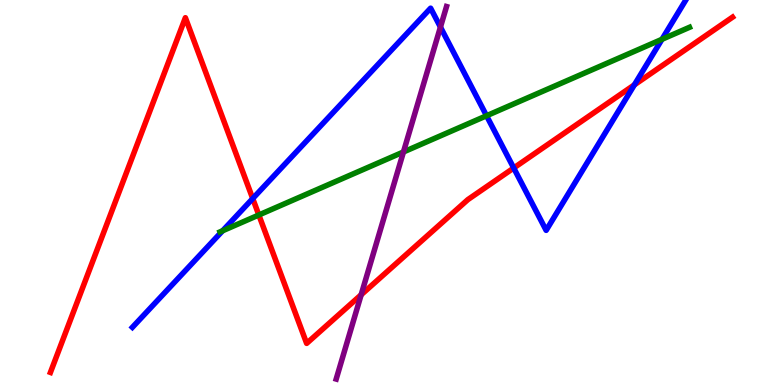[{'lines': ['blue', 'red'], 'intersections': [{'x': 3.26, 'y': 4.84}, {'x': 6.63, 'y': 5.64}, {'x': 8.19, 'y': 7.8}]}, {'lines': ['green', 'red'], 'intersections': [{'x': 3.34, 'y': 4.42}]}, {'lines': ['purple', 'red'], 'intersections': [{'x': 4.66, 'y': 2.34}]}, {'lines': ['blue', 'green'], 'intersections': [{'x': 2.87, 'y': 4.01}, {'x': 6.28, 'y': 6.99}, {'x': 8.54, 'y': 8.98}]}, {'lines': ['blue', 'purple'], 'intersections': [{'x': 5.68, 'y': 9.3}]}, {'lines': ['green', 'purple'], 'intersections': [{'x': 5.21, 'y': 6.05}]}]